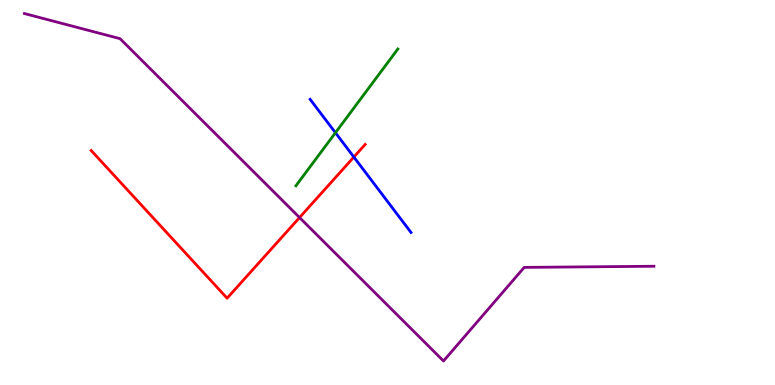[{'lines': ['blue', 'red'], 'intersections': [{'x': 4.57, 'y': 5.92}]}, {'lines': ['green', 'red'], 'intersections': []}, {'lines': ['purple', 'red'], 'intersections': [{'x': 3.87, 'y': 4.35}]}, {'lines': ['blue', 'green'], 'intersections': [{'x': 4.33, 'y': 6.55}]}, {'lines': ['blue', 'purple'], 'intersections': []}, {'lines': ['green', 'purple'], 'intersections': []}]